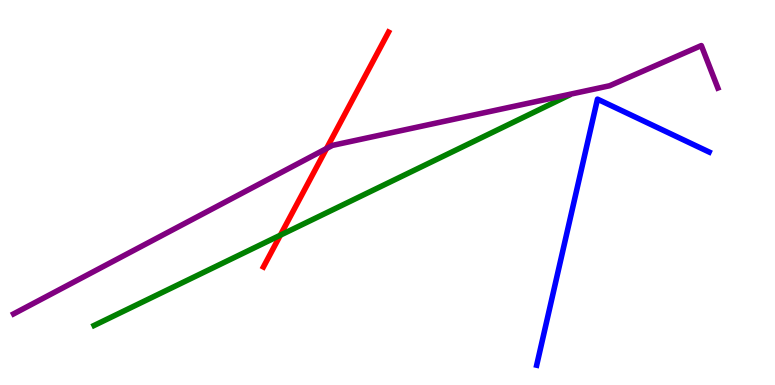[{'lines': ['blue', 'red'], 'intersections': []}, {'lines': ['green', 'red'], 'intersections': [{'x': 3.62, 'y': 3.89}]}, {'lines': ['purple', 'red'], 'intersections': [{'x': 4.21, 'y': 6.14}]}, {'lines': ['blue', 'green'], 'intersections': []}, {'lines': ['blue', 'purple'], 'intersections': []}, {'lines': ['green', 'purple'], 'intersections': []}]